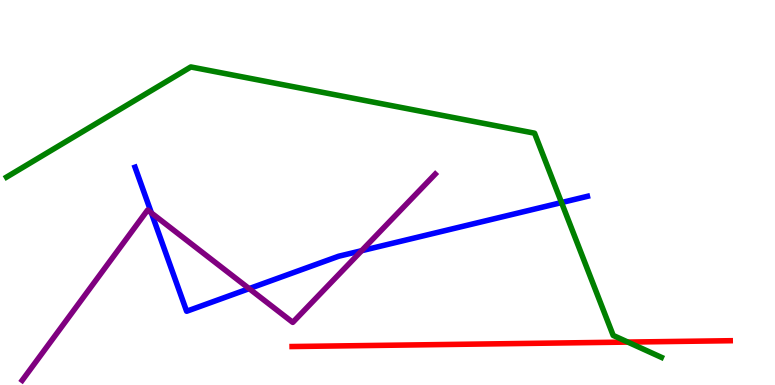[{'lines': ['blue', 'red'], 'intersections': []}, {'lines': ['green', 'red'], 'intersections': [{'x': 8.1, 'y': 1.11}]}, {'lines': ['purple', 'red'], 'intersections': []}, {'lines': ['blue', 'green'], 'intersections': [{'x': 7.25, 'y': 4.74}]}, {'lines': ['blue', 'purple'], 'intersections': [{'x': 1.95, 'y': 4.47}, {'x': 3.21, 'y': 2.5}, {'x': 4.67, 'y': 3.49}]}, {'lines': ['green', 'purple'], 'intersections': []}]